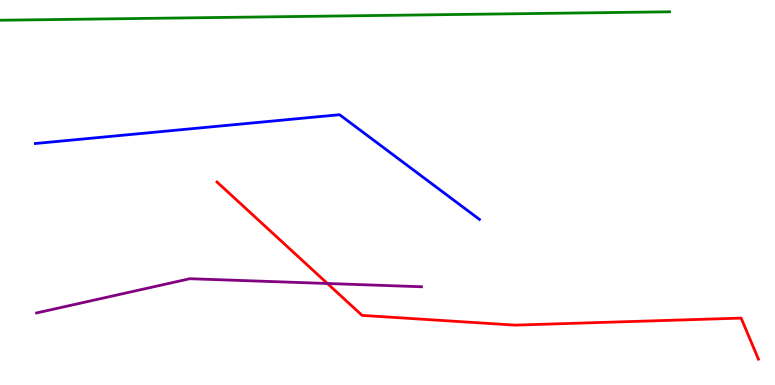[{'lines': ['blue', 'red'], 'intersections': []}, {'lines': ['green', 'red'], 'intersections': []}, {'lines': ['purple', 'red'], 'intersections': [{'x': 4.22, 'y': 2.64}]}, {'lines': ['blue', 'green'], 'intersections': []}, {'lines': ['blue', 'purple'], 'intersections': []}, {'lines': ['green', 'purple'], 'intersections': []}]